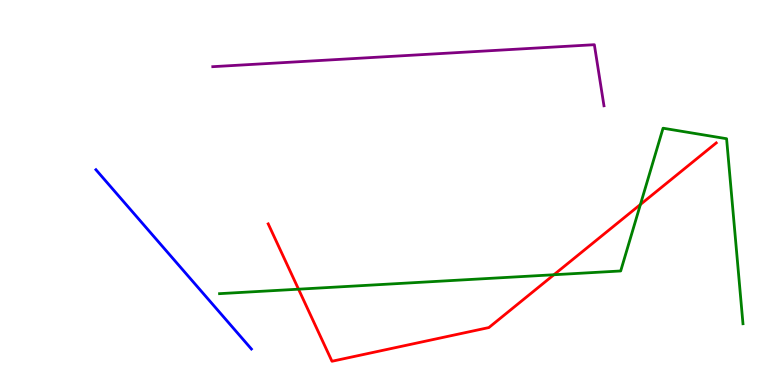[{'lines': ['blue', 'red'], 'intersections': []}, {'lines': ['green', 'red'], 'intersections': [{'x': 3.85, 'y': 2.49}, {'x': 7.15, 'y': 2.86}, {'x': 8.26, 'y': 4.69}]}, {'lines': ['purple', 'red'], 'intersections': []}, {'lines': ['blue', 'green'], 'intersections': []}, {'lines': ['blue', 'purple'], 'intersections': []}, {'lines': ['green', 'purple'], 'intersections': []}]